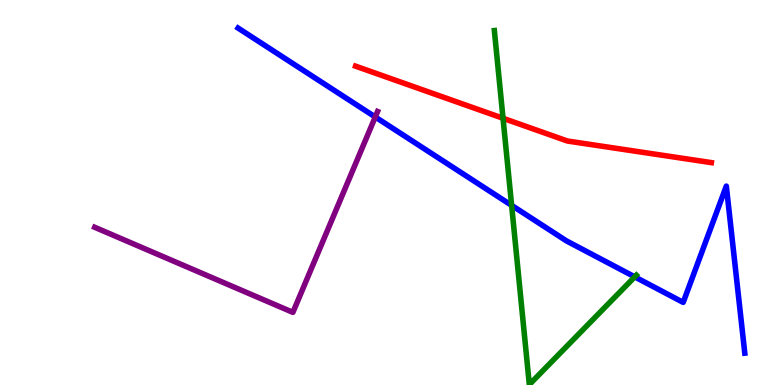[{'lines': ['blue', 'red'], 'intersections': []}, {'lines': ['green', 'red'], 'intersections': [{'x': 6.49, 'y': 6.93}]}, {'lines': ['purple', 'red'], 'intersections': []}, {'lines': ['blue', 'green'], 'intersections': [{'x': 6.6, 'y': 4.67}, {'x': 8.19, 'y': 2.81}]}, {'lines': ['blue', 'purple'], 'intersections': [{'x': 4.84, 'y': 6.96}]}, {'lines': ['green', 'purple'], 'intersections': []}]